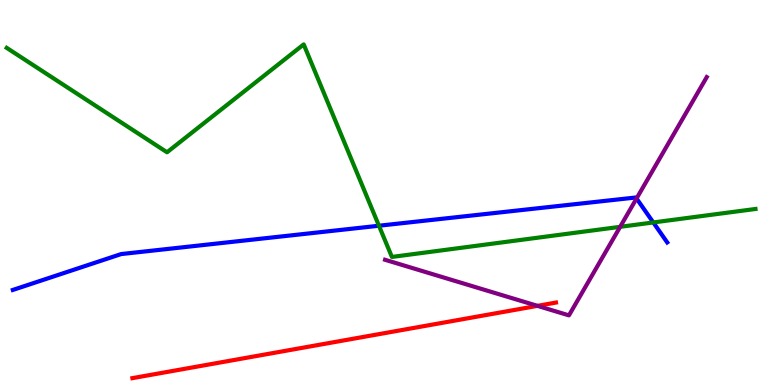[{'lines': ['blue', 'red'], 'intersections': []}, {'lines': ['green', 'red'], 'intersections': []}, {'lines': ['purple', 'red'], 'intersections': [{'x': 6.93, 'y': 2.06}]}, {'lines': ['blue', 'green'], 'intersections': [{'x': 4.89, 'y': 4.14}, {'x': 8.43, 'y': 4.22}]}, {'lines': ['blue', 'purple'], 'intersections': [{'x': 8.21, 'y': 4.84}]}, {'lines': ['green', 'purple'], 'intersections': [{'x': 8.0, 'y': 4.11}]}]